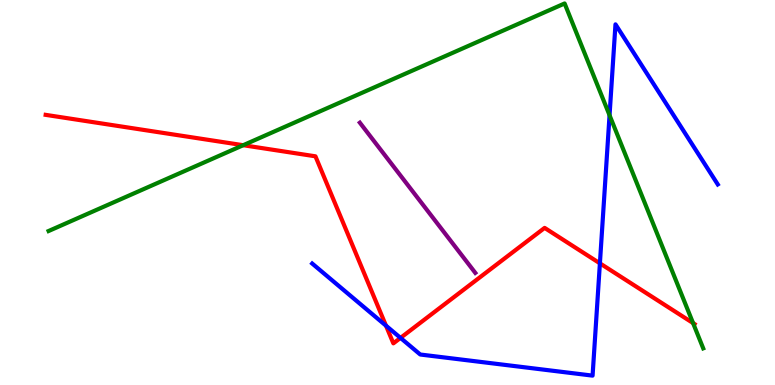[{'lines': ['blue', 'red'], 'intersections': [{'x': 4.98, 'y': 1.54}, {'x': 5.17, 'y': 1.22}, {'x': 7.74, 'y': 3.16}]}, {'lines': ['green', 'red'], 'intersections': [{'x': 3.14, 'y': 6.23}, {'x': 8.94, 'y': 1.61}]}, {'lines': ['purple', 'red'], 'intersections': []}, {'lines': ['blue', 'green'], 'intersections': [{'x': 7.87, 'y': 7.01}]}, {'lines': ['blue', 'purple'], 'intersections': []}, {'lines': ['green', 'purple'], 'intersections': []}]